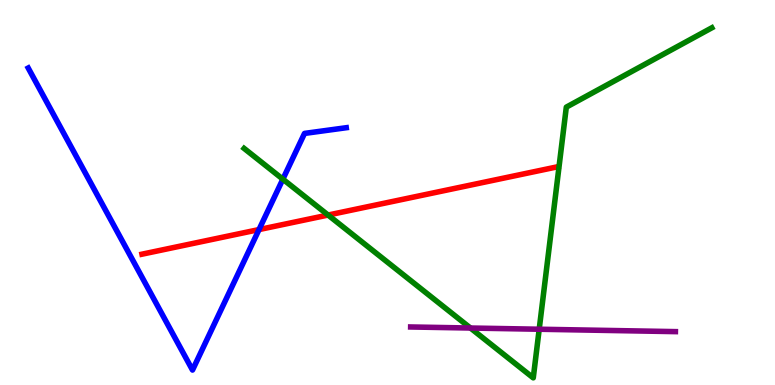[{'lines': ['blue', 'red'], 'intersections': [{'x': 3.34, 'y': 4.04}]}, {'lines': ['green', 'red'], 'intersections': [{'x': 4.23, 'y': 4.41}]}, {'lines': ['purple', 'red'], 'intersections': []}, {'lines': ['blue', 'green'], 'intersections': [{'x': 3.65, 'y': 5.35}]}, {'lines': ['blue', 'purple'], 'intersections': []}, {'lines': ['green', 'purple'], 'intersections': [{'x': 6.07, 'y': 1.48}, {'x': 6.96, 'y': 1.45}]}]